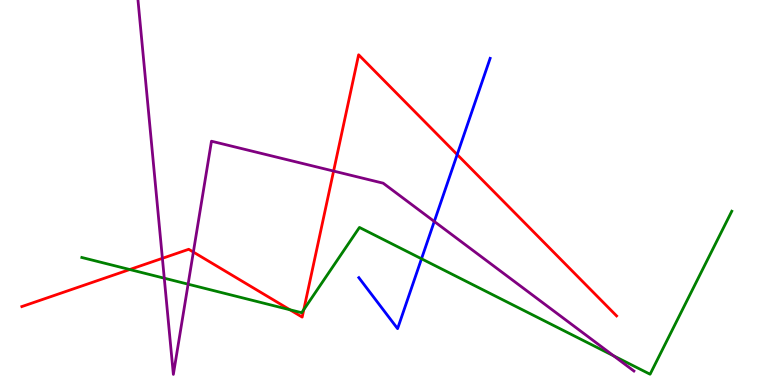[{'lines': ['blue', 'red'], 'intersections': [{'x': 5.9, 'y': 5.99}]}, {'lines': ['green', 'red'], 'intersections': [{'x': 1.67, 'y': 3.0}, {'x': 3.74, 'y': 1.95}, {'x': 3.92, 'y': 1.96}]}, {'lines': ['purple', 'red'], 'intersections': [{'x': 2.1, 'y': 3.29}, {'x': 2.49, 'y': 3.45}, {'x': 4.3, 'y': 5.56}]}, {'lines': ['blue', 'green'], 'intersections': [{'x': 5.44, 'y': 3.28}]}, {'lines': ['blue', 'purple'], 'intersections': [{'x': 5.6, 'y': 4.25}]}, {'lines': ['green', 'purple'], 'intersections': [{'x': 2.12, 'y': 2.77}, {'x': 2.43, 'y': 2.62}, {'x': 7.92, 'y': 0.758}]}]